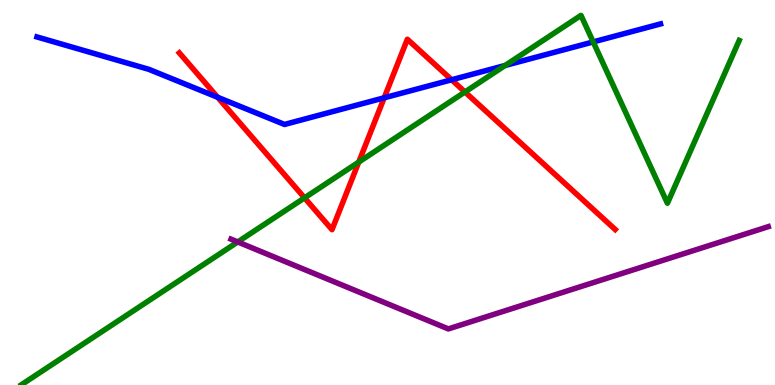[{'lines': ['blue', 'red'], 'intersections': [{'x': 2.81, 'y': 7.47}, {'x': 4.96, 'y': 7.46}, {'x': 5.83, 'y': 7.93}]}, {'lines': ['green', 'red'], 'intersections': [{'x': 3.93, 'y': 4.86}, {'x': 4.63, 'y': 5.79}, {'x': 6.0, 'y': 7.61}]}, {'lines': ['purple', 'red'], 'intersections': []}, {'lines': ['blue', 'green'], 'intersections': [{'x': 6.52, 'y': 8.3}, {'x': 7.65, 'y': 8.91}]}, {'lines': ['blue', 'purple'], 'intersections': []}, {'lines': ['green', 'purple'], 'intersections': [{'x': 3.07, 'y': 3.72}]}]